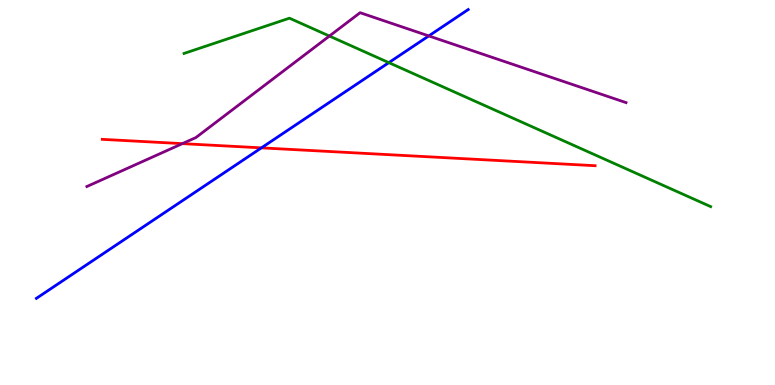[{'lines': ['blue', 'red'], 'intersections': [{'x': 3.37, 'y': 6.16}]}, {'lines': ['green', 'red'], 'intersections': []}, {'lines': ['purple', 'red'], 'intersections': [{'x': 2.35, 'y': 6.27}]}, {'lines': ['blue', 'green'], 'intersections': [{'x': 5.02, 'y': 8.37}]}, {'lines': ['blue', 'purple'], 'intersections': [{'x': 5.53, 'y': 9.07}]}, {'lines': ['green', 'purple'], 'intersections': [{'x': 4.25, 'y': 9.06}]}]